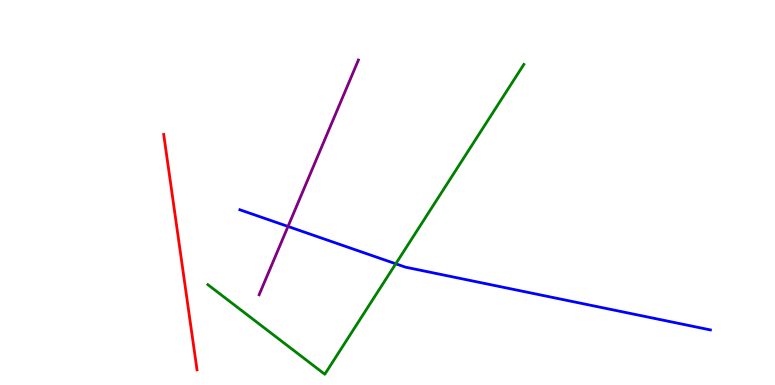[{'lines': ['blue', 'red'], 'intersections': []}, {'lines': ['green', 'red'], 'intersections': []}, {'lines': ['purple', 'red'], 'intersections': []}, {'lines': ['blue', 'green'], 'intersections': [{'x': 5.11, 'y': 3.15}]}, {'lines': ['blue', 'purple'], 'intersections': [{'x': 3.72, 'y': 4.12}]}, {'lines': ['green', 'purple'], 'intersections': []}]